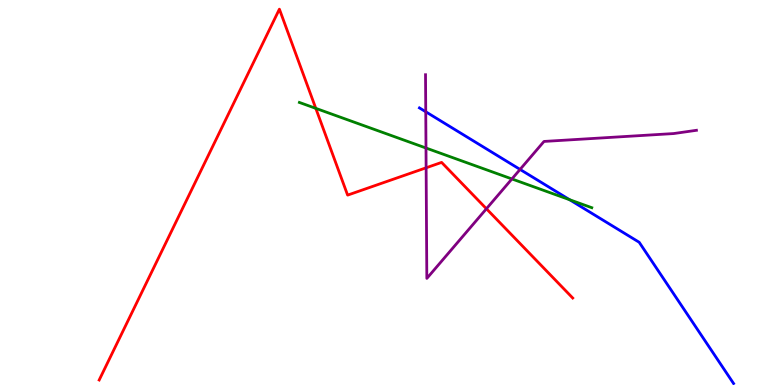[{'lines': ['blue', 'red'], 'intersections': []}, {'lines': ['green', 'red'], 'intersections': [{'x': 4.07, 'y': 7.19}]}, {'lines': ['purple', 'red'], 'intersections': [{'x': 5.5, 'y': 5.64}, {'x': 6.28, 'y': 4.58}]}, {'lines': ['blue', 'green'], 'intersections': [{'x': 7.35, 'y': 4.81}]}, {'lines': ['blue', 'purple'], 'intersections': [{'x': 5.49, 'y': 7.1}, {'x': 6.71, 'y': 5.6}]}, {'lines': ['green', 'purple'], 'intersections': [{'x': 5.5, 'y': 6.16}, {'x': 6.61, 'y': 5.35}]}]